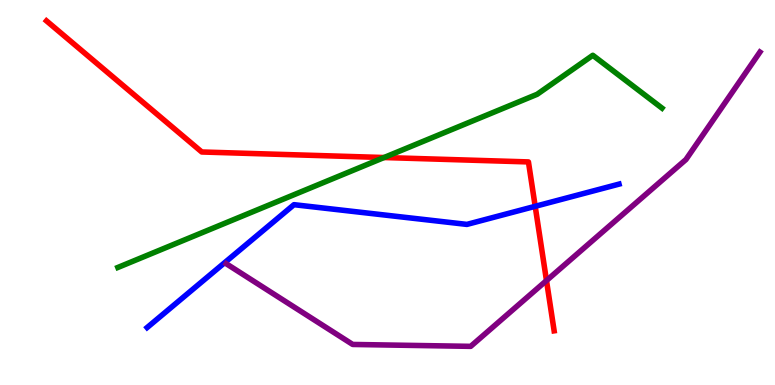[{'lines': ['blue', 'red'], 'intersections': [{'x': 6.91, 'y': 4.64}]}, {'lines': ['green', 'red'], 'intersections': [{'x': 4.96, 'y': 5.91}]}, {'lines': ['purple', 'red'], 'intersections': [{'x': 7.05, 'y': 2.71}]}, {'lines': ['blue', 'green'], 'intersections': []}, {'lines': ['blue', 'purple'], 'intersections': []}, {'lines': ['green', 'purple'], 'intersections': []}]